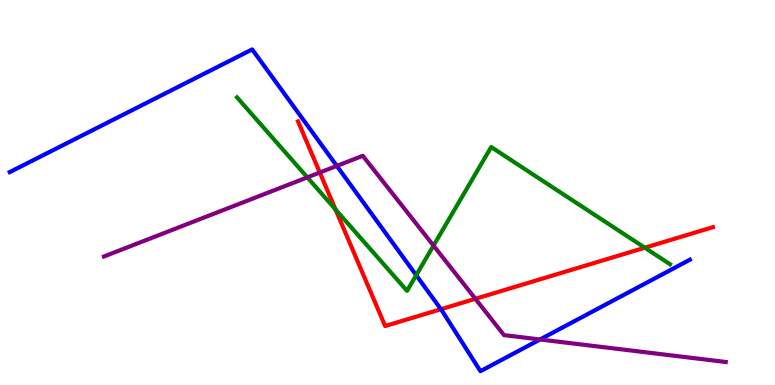[{'lines': ['blue', 'red'], 'intersections': [{'x': 5.69, 'y': 1.97}]}, {'lines': ['green', 'red'], 'intersections': [{'x': 4.33, 'y': 4.56}, {'x': 8.32, 'y': 3.57}]}, {'lines': ['purple', 'red'], 'intersections': [{'x': 4.13, 'y': 5.52}, {'x': 6.13, 'y': 2.24}]}, {'lines': ['blue', 'green'], 'intersections': [{'x': 5.37, 'y': 2.85}]}, {'lines': ['blue', 'purple'], 'intersections': [{'x': 4.35, 'y': 5.69}, {'x': 6.97, 'y': 1.18}]}, {'lines': ['green', 'purple'], 'intersections': [{'x': 3.97, 'y': 5.39}, {'x': 5.59, 'y': 3.62}]}]